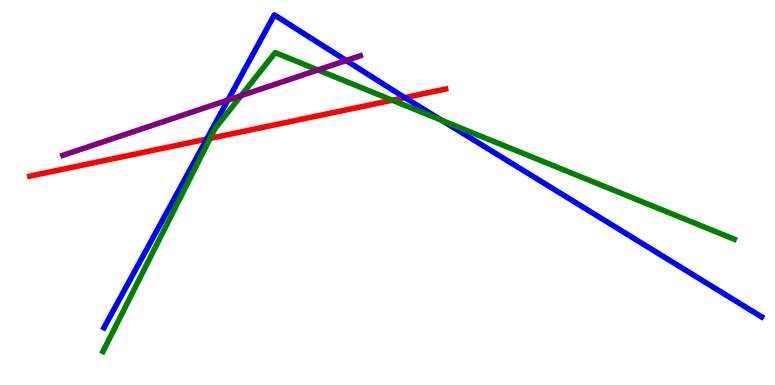[{'lines': ['blue', 'red'], 'intersections': [{'x': 2.67, 'y': 6.39}, {'x': 5.22, 'y': 7.46}]}, {'lines': ['green', 'red'], 'intersections': [{'x': 2.71, 'y': 6.4}, {'x': 5.06, 'y': 7.4}]}, {'lines': ['purple', 'red'], 'intersections': []}, {'lines': ['blue', 'green'], 'intersections': [{'x': 5.7, 'y': 6.87}]}, {'lines': ['blue', 'purple'], 'intersections': [{'x': 2.94, 'y': 7.4}, {'x': 4.47, 'y': 8.43}]}, {'lines': ['green', 'purple'], 'intersections': [{'x': 3.11, 'y': 7.52}, {'x': 4.1, 'y': 8.18}]}]